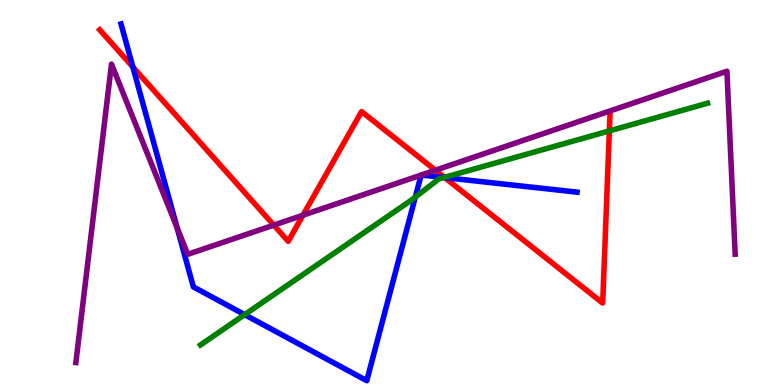[{'lines': ['blue', 'red'], 'intersections': [{'x': 1.71, 'y': 8.26}, {'x': 5.74, 'y': 5.39}]}, {'lines': ['green', 'red'], 'intersections': [{'x': 5.73, 'y': 5.39}, {'x': 7.86, 'y': 6.6}]}, {'lines': ['purple', 'red'], 'intersections': [{'x': 3.53, 'y': 4.15}, {'x': 3.91, 'y': 4.41}, {'x': 5.62, 'y': 5.58}]}, {'lines': ['blue', 'green'], 'intersections': [{'x': 3.16, 'y': 1.83}, {'x': 5.36, 'y': 4.88}, {'x': 5.73, 'y': 5.39}]}, {'lines': ['blue', 'purple'], 'intersections': [{'x': 2.29, 'y': 4.08}, {'x': 5.43, 'y': 5.45}, {'x': 5.44, 'y': 5.45}]}, {'lines': ['green', 'purple'], 'intersections': []}]